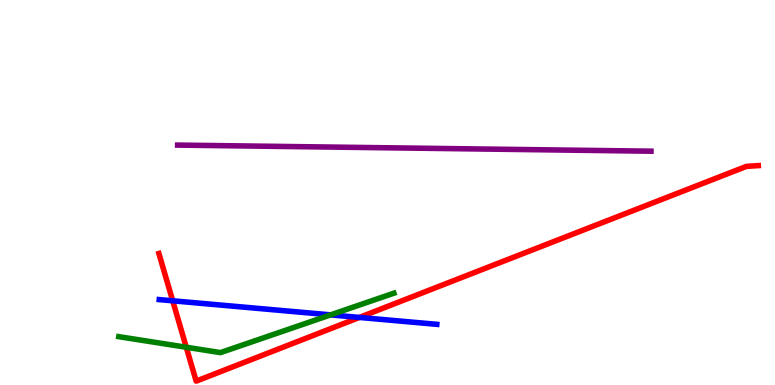[{'lines': ['blue', 'red'], 'intersections': [{'x': 2.23, 'y': 2.19}, {'x': 4.64, 'y': 1.75}]}, {'lines': ['green', 'red'], 'intersections': [{'x': 2.4, 'y': 0.981}]}, {'lines': ['purple', 'red'], 'intersections': []}, {'lines': ['blue', 'green'], 'intersections': [{'x': 4.27, 'y': 1.82}]}, {'lines': ['blue', 'purple'], 'intersections': []}, {'lines': ['green', 'purple'], 'intersections': []}]